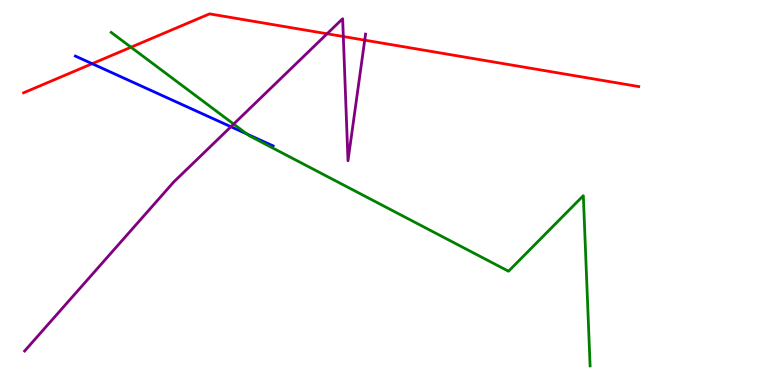[{'lines': ['blue', 'red'], 'intersections': [{'x': 1.19, 'y': 8.35}]}, {'lines': ['green', 'red'], 'intersections': [{'x': 1.69, 'y': 8.77}]}, {'lines': ['purple', 'red'], 'intersections': [{'x': 4.22, 'y': 9.12}, {'x': 4.43, 'y': 9.05}, {'x': 4.71, 'y': 8.96}]}, {'lines': ['blue', 'green'], 'intersections': [{'x': 3.19, 'y': 6.52}]}, {'lines': ['blue', 'purple'], 'intersections': [{'x': 2.98, 'y': 6.71}]}, {'lines': ['green', 'purple'], 'intersections': [{'x': 3.01, 'y': 6.78}]}]